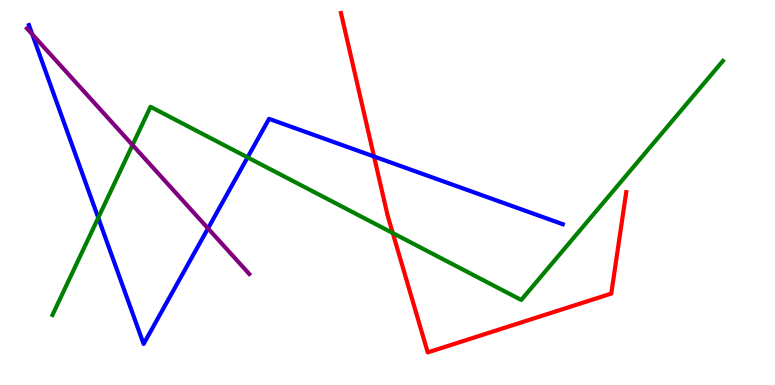[{'lines': ['blue', 'red'], 'intersections': [{'x': 4.83, 'y': 5.94}]}, {'lines': ['green', 'red'], 'intersections': [{'x': 5.07, 'y': 3.95}]}, {'lines': ['purple', 'red'], 'intersections': []}, {'lines': ['blue', 'green'], 'intersections': [{'x': 1.27, 'y': 4.34}, {'x': 3.19, 'y': 5.91}]}, {'lines': ['blue', 'purple'], 'intersections': [{'x': 0.416, 'y': 9.11}, {'x': 2.68, 'y': 4.07}]}, {'lines': ['green', 'purple'], 'intersections': [{'x': 1.71, 'y': 6.23}]}]